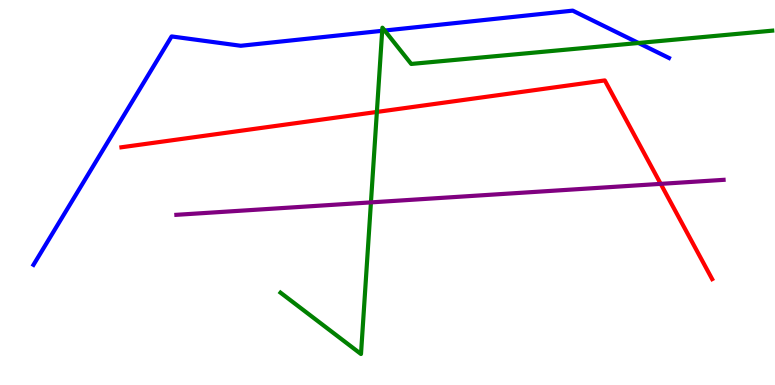[{'lines': ['blue', 'red'], 'intersections': []}, {'lines': ['green', 'red'], 'intersections': [{'x': 4.86, 'y': 7.09}]}, {'lines': ['purple', 'red'], 'intersections': [{'x': 8.53, 'y': 5.22}]}, {'lines': ['blue', 'green'], 'intersections': [{'x': 4.93, 'y': 9.2}, {'x': 4.96, 'y': 9.21}, {'x': 8.24, 'y': 8.88}]}, {'lines': ['blue', 'purple'], 'intersections': []}, {'lines': ['green', 'purple'], 'intersections': [{'x': 4.79, 'y': 4.74}]}]